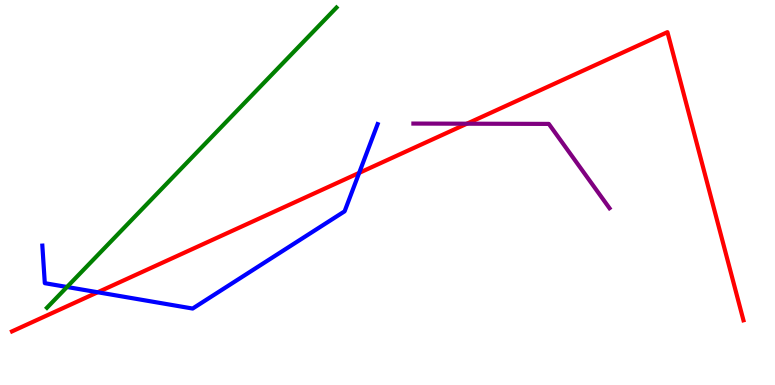[{'lines': ['blue', 'red'], 'intersections': [{'x': 1.26, 'y': 2.41}, {'x': 4.63, 'y': 5.51}]}, {'lines': ['green', 'red'], 'intersections': []}, {'lines': ['purple', 'red'], 'intersections': [{'x': 6.02, 'y': 6.79}]}, {'lines': ['blue', 'green'], 'intersections': [{'x': 0.864, 'y': 2.55}]}, {'lines': ['blue', 'purple'], 'intersections': []}, {'lines': ['green', 'purple'], 'intersections': []}]